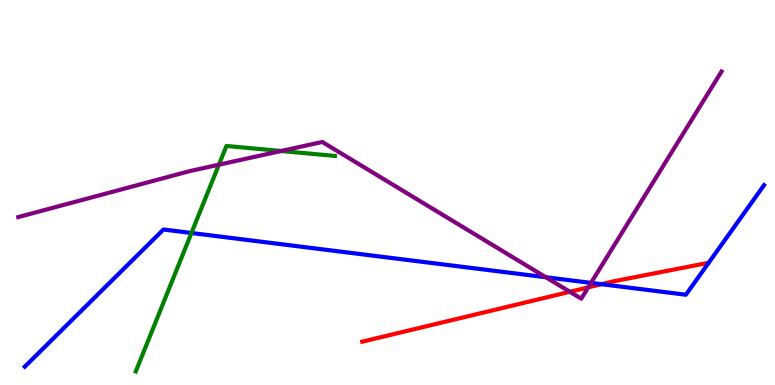[{'lines': ['blue', 'red'], 'intersections': [{'x': 7.76, 'y': 2.62}]}, {'lines': ['green', 'red'], 'intersections': []}, {'lines': ['purple', 'red'], 'intersections': [{'x': 7.35, 'y': 2.42}, {'x': 7.59, 'y': 2.54}]}, {'lines': ['blue', 'green'], 'intersections': [{'x': 2.47, 'y': 3.95}]}, {'lines': ['blue', 'purple'], 'intersections': [{'x': 7.04, 'y': 2.8}, {'x': 7.63, 'y': 2.65}]}, {'lines': ['green', 'purple'], 'intersections': [{'x': 2.82, 'y': 5.72}, {'x': 3.63, 'y': 6.08}]}]